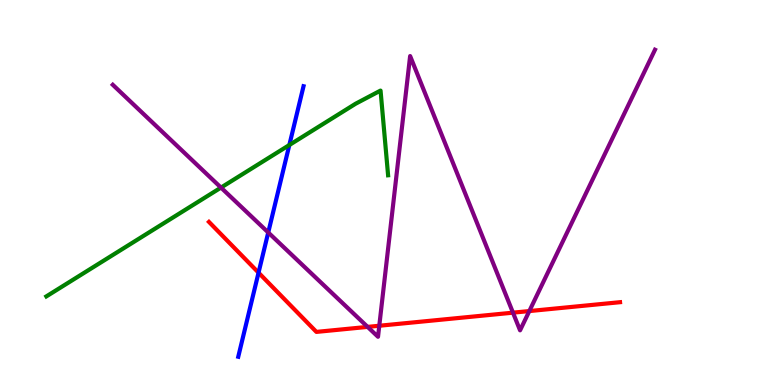[{'lines': ['blue', 'red'], 'intersections': [{'x': 3.34, 'y': 2.92}]}, {'lines': ['green', 'red'], 'intersections': []}, {'lines': ['purple', 'red'], 'intersections': [{'x': 4.74, 'y': 1.51}, {'x': 4.89, 'y': 1.54}, {'x': 6.62, 'y': 1.88}, {'x': 6.83, 'y': 1.92}]}, {'lines': ['blue', 'green'], 'intersections': [{'x': 3.73, 'y': 6.23}]}, {'lines': ['blue', 'purple'], 'intersections': [{'x': 3.46, 'y': 3.96}]}, {'lines': ['green', 'purple'], 'intersections': [{'x': 2.85, 'y': 5.13}]}]